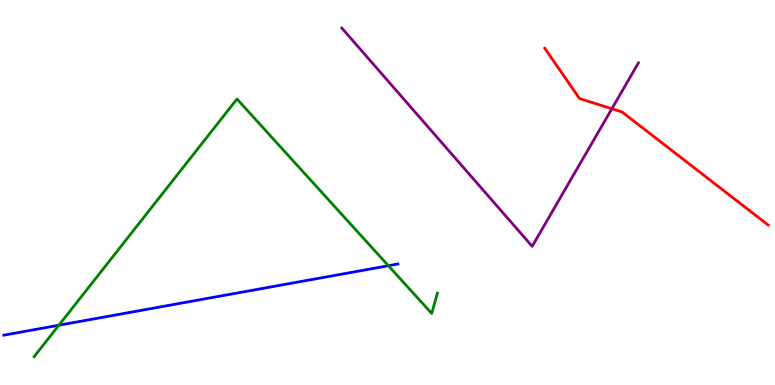[{'lines': ['blue', 'red'], 'intersections': []}, {'lines': ['green', 'red'], 'intersections': []}, {'lines': ['purple', 'red'], 'intersections': [{'x': 7.9, 'y': 7.18}]}, {'lines': ['blue', 'green'], 'intersections': [{'x': 0.759, 'y': 1.55}, {'x': 5.01, 'y': 3.1}]}, {'lines': ['blue', 'purple'], 'intersections': []}, {'lines': ['green', 'purple'], 'intersections': []}]